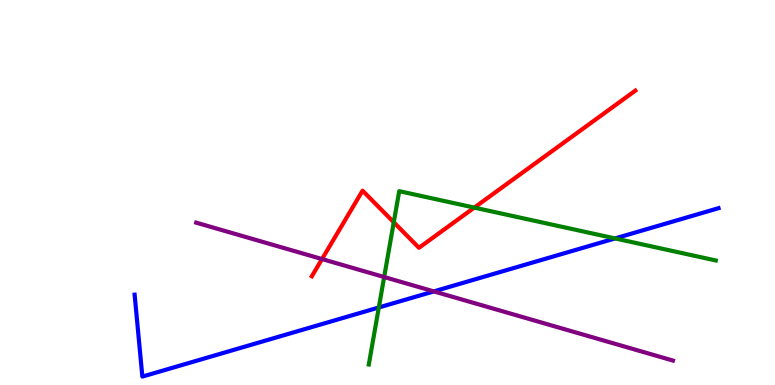[{'lines': ['blue', 'red'], 'intersections': []}, {'lines': ['green', 'red'], 'intersections': [{'x': 5.08, 'y': 4.23}, {'x': 6.12, 'y': 4.61}]}, {'lines': ['purple', 'red'], 'intersections': [{'x': 4.16, 'y': 3.27}]}, {'lines': ['blue', 'green'], 'intersections': [{'x': 4.89, 'y': 2.01}, {'x': 7.94, 'y': 3.81}]}, {'lines': ['blue', 'purple'], 'intersections': [{'x': 5.6, 'y': 2.43}]}, {'lines': ['green', 'purple'], 'intersections': [{'x': 4.96, 'y': 2.8}]}]